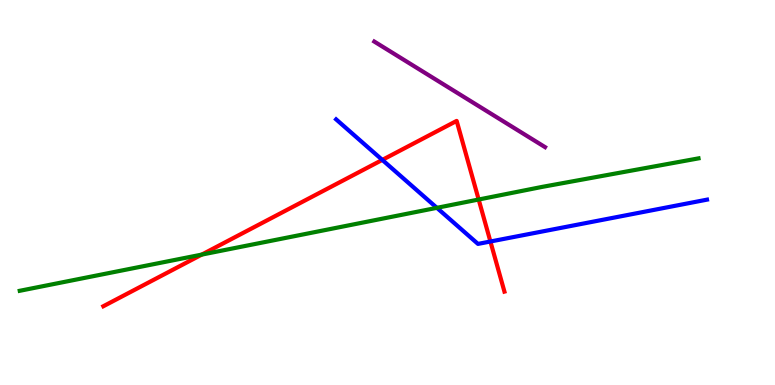[{'lines': ['blue', 'red'], 'intersections': [{'x': 4.93, 'y': 5.85}, {'x': 6.33, 'y': 3.73}]}, {'lines': ['green', 'red'], 'intersections': [{'x': 2.6, 'y': 3.39}, {'x': 6.18, 'y': 4.82}]}, {'lines': ['purple', 'red'], 'intersections': []}, {'lines': ['blue', 'green'], 'intersections': [{'x': 5.64, 'y': 4.6}]}, {'lines': ['blue', 'purple'], 'intersections': []}, {'lines': ['green', 'purple'], 'intersections': []}]